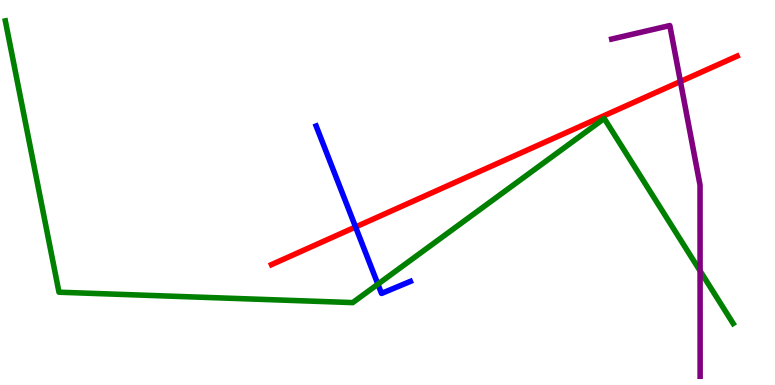[{'lines': ['blue', 'red'], 'intersections': [{'x': 4.59, 'y': 4.1}]}, {'lines': ['green', 'red'], 'intersections': []}, {'lines': ['purple', 'red'], 'intersections': [{'x': 8.78, 'y': 7.88}]}, {'lines': ['blue', 'green'], 'intersections': [{'x': 4.88, 'y': 2.62}]}, {'lines': ['blue', 'purple'], 'intersections': []}, {'lines': ['green', 'purple'], 'intersections': [{'x': 9.03, 'y': 2.96}]}]